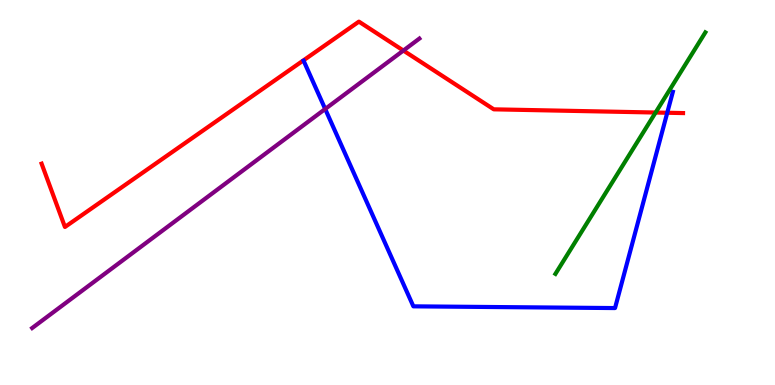[{'lines': ['blue', 'red'], 'intersections': [{'x': 8.61, 'y': 7.07}]}, {'lines': ['green', 'red'], 'intersections': [{'x': 8.46, 'y': 7.08}]}, {'lines': ['purple', 'red'], 'intersections': [{'x': 5.2, 'y': 8.69}]}, {'lines': ['blue', 'green'], 'intersections': []}, {'lines': ['blue', 'purple'], 'intersections': [{'x': 4.2, 'y': 7.17}]}, {'lines': ['green', 'purple'], 'intersections': []}]